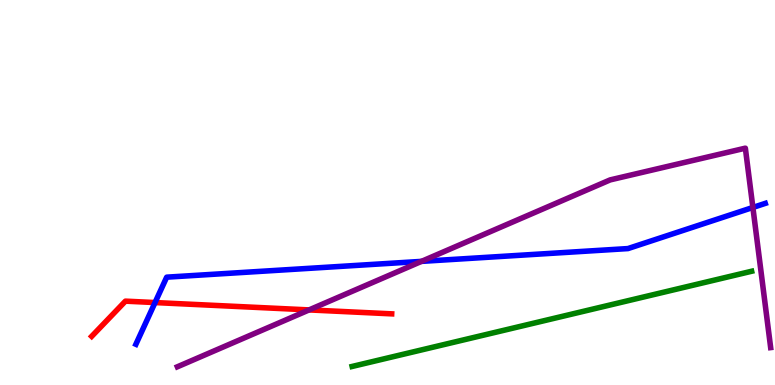[{'lines': ['blue', 'red'], 'intersections': [{'x': 2.0, 'y': 2.14}]}, {'lines': ['green', 'red'], 'intersections': []}, {'lines': ['purple', 'red'], 'intersections': [{'x': 3.99, 'y': 1.95}]}, {'lines': ['blue', 'green'], 'intersections': []}, {'lines': ['blue', 'purple'], 'intersections': [{'x': 5.44, 'y': 3.21}, {'x': 9.71, 'y': 4.61}]}, {'lines': ['green', 'purple'], 'intersections': []}]